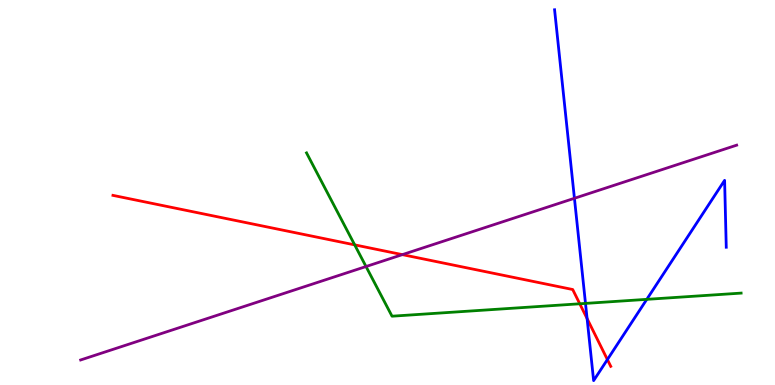[{'lines': ['blue', 'red'], 'intersections': [{'x': 7.58, 'y': 1.73}, {'x': 7.84, 'y': 0.661}]}, {'lines': ['green', 'red'], 'intersections': [{'x': 4.58, 'y': 3.64}, {'x': 7.48, 'y': 2.11}]}, {'lines': ['purple', 'red'], 'intersections': [{'x': 5.19, 'y': 3.39}]}, {'lines': ['blue', 'green'], 'intersections': [{'x': 7.55, 'y': 2.12}, {'x': 8.35, 'y': 2.22}]}, {'lines': ['blue', 'purple'], 'intersections': [{'x': 7.41, 'y': 4.85}]}, {'lines': ['green', 'purple'], 'intersections': [{'x': 4.72, 'y': 3.08}]}]